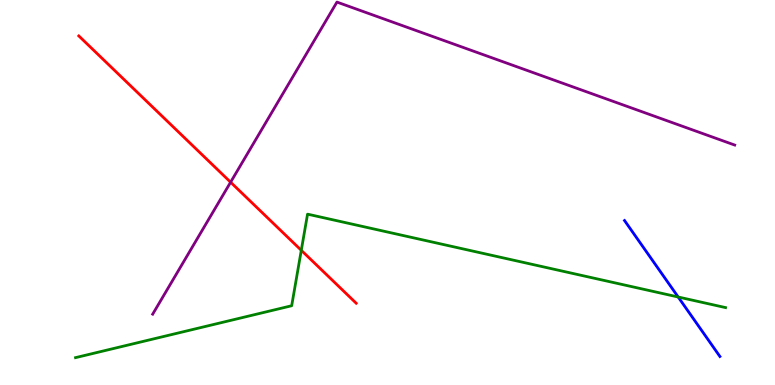[{'lines': ['blue', 'red'], 'intersections': []}, {'lines': ['green', 'red'], 'intersections': [{'x': 3.89, 'y': 3.5}]}, {'lines': ['purple', 'red'], 'intersections': [{'x': 2.98, 'y': 5.27}]}, {'lines': ['blue', 'green'], 'intersections': [{'x': 8.75, 'y': 2.29}]}, {'lines': ['blue', 'purple'], 'intersections': []}, {'lines': ['green', 'purple'], 'intersections': []}]